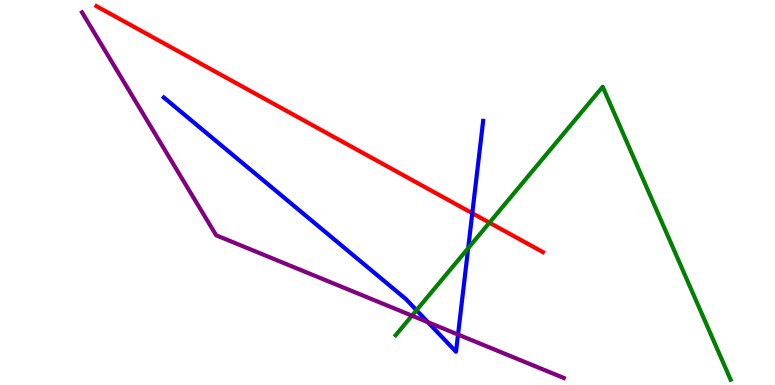[{'lines': ['blue', 'red'], 'intersections': [{'x': 6.09, 'y': 4.46}]}, {'lines': ['green', 'red'], 'intersections': [{'x': 6.32, 'y': 4.22}]}, {'lines': ['purple', 'red'], 'intersections': []}, {'lines': ['blue', 'green'], 'intersections': [{'x': 5.37, 'y': 1.94}, {'x': 6.04, 'y': 3.55}]}, {'lines': ['blue', 'purple'], 'intersections': [{'x': 5.52, 'y': 1.63}, {'x': 5.91, 'y': 1.31}]}, {'lines': ['green', 'purple'], 'intersections': [{'x': 5.32, 'y': 1.8}]}]